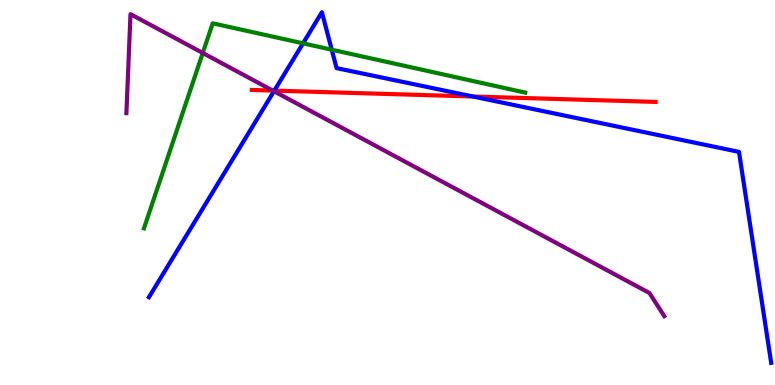[{'lines': ['blue', 'red'], 'intersections': [{'x': 3.54, 'y': 7.65}, {'x': 6.1, 'y': 7.49}]}, {'lines': ['green', 'red'], 'intersections': []}, {'lines': ['purple', 'red'], 'intersections': [{'x': 3.52, 'y': 7.65}]}, {'lines': ['blue', 'green'], 'intersections': [{'x': 3.91, 'y': 8.87}, {'x': 4.28, 'y': 8.71}]}, {'lines': ['blue', 'purple'], 'intersections': [{'x': 3.53, 'y': 7.63}]}, {'lines': ['green', 'purple'], 'intersections': [{'x': 2.62, 'y': 8.62}]}]